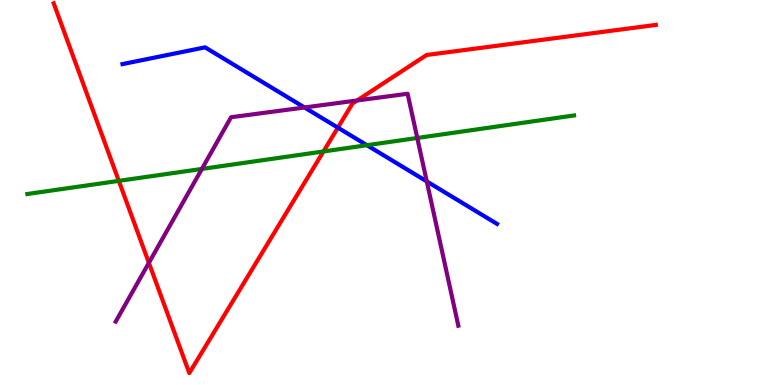[{'lines': ['blue', 'red'], 'intersections': [{'x': 4.36, 'y': 6.68}]}, {'lines': ['green', 'red'], 'intersections': [{'x': 1.53, 'y': 5.3}, {'x': 4.17, 'y': 6.07}]}, {'lines': ['purple', 'red'], 'intersections': [{'x': 1.92, 'y': 3.17}, {'x': 4.61, 'y': 7.39}]}, {'lines': ['blue', 'green'], 'intersections': [{'x': 4.73, 'y': 6.23}]}, {'lines': ['blue', 'purple'], 'intersections': [{'x': 3.93, 'y': 7.21}, {'x': 5.51, 'y': 5.29}]}, {'lines': ['green', 'purple'], 'intersections': [{'x': 2.6, 'y': 5.61}, {'x': 5.38, 'y': 6.42}]}]